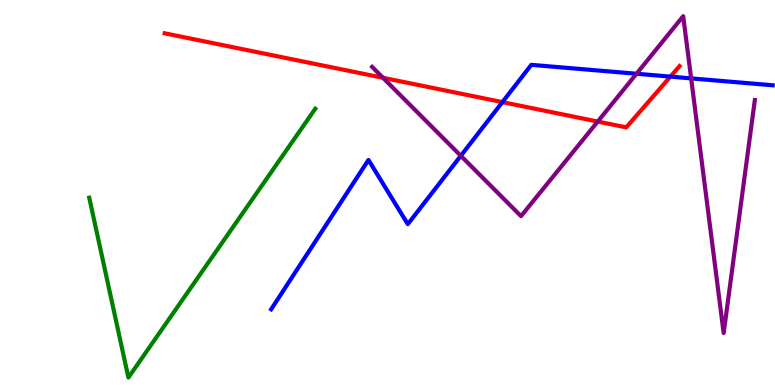[{'lines': ['blue', 'red'], 'intersections': [{'x': 6.48, 'y': 7.35}, {'x': 8.65, 'y': 8.01}]}, {'lines': ['green', 'red'], 'intersections': []}, {'lines': ['purple', 'red'], 'intersections': [{'x': 4.94, 'y': 7.98}, {'x': 7.71, 'y': 6.84}]}, {'lines': ['blue', 'green'], 'intersections': []}, {'lines': ['blue', 'purple'], 'intersections': [{'x': 5.95, 'y': 5.95}, {'x': 8.21, 'y': 8.08}, {'x': 8.92, 'y': 7.96}]}, {'lines': ['green', 'purple'], 'intersections': []}]